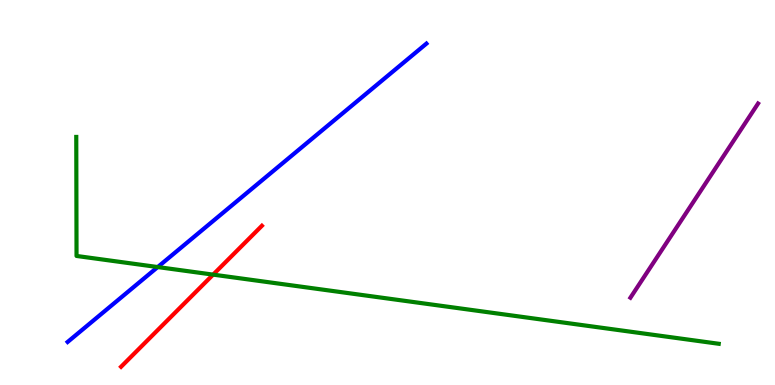[{'lines': ['blue', 'red'], 'intersections': []}, {'lines': ['green', 'red'], 'intersections': [{'x': 2.75, 'y': 2.87}]}, {'lines': ['purple', 'red'], 'intersections': []}, {'lines': ['blue', 'green'], 'intersections': [{'x': 2.04, 'y': 3.06}]}, {'lines': ['blue', 'purple'], 'intersections': []}, {'lines': ['green', 'purple'], 'intersections': []}]